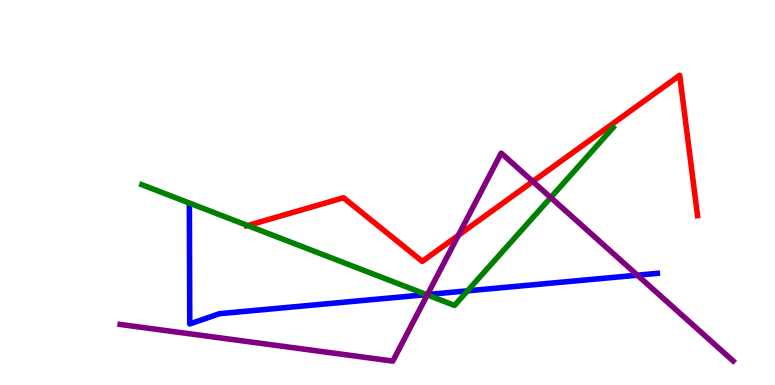[{'lines': ['blue', 'red'], 'intersections': []}, {'lines': ['green', 'red'], 'intersections': [{'x': 3.2, 'y': 4.14}]}, {'lines': ['purple', 'red'], 'intersections': [{'x': 5.91, 'y': 3.89}, {'x': 6.88, 'y': 5.29}]}, {'lines': ['blue', 'green'], 'intersections': [{'x': 5.5, 'y': 2.35}, {'x': 6.03, 'y': 2.45}]}, {'lines': ['blue', 'purple'], 'intersections': [{'x': 5.52, 'y': 2.35}, {'x': 8.22, 'y': 2.85}]}, {'lines': ['green', 'purple'], 'intersections': [{'x': 5.51, 'y': 2.34}, {'x': 7.11, 'y': 4.87}]}]